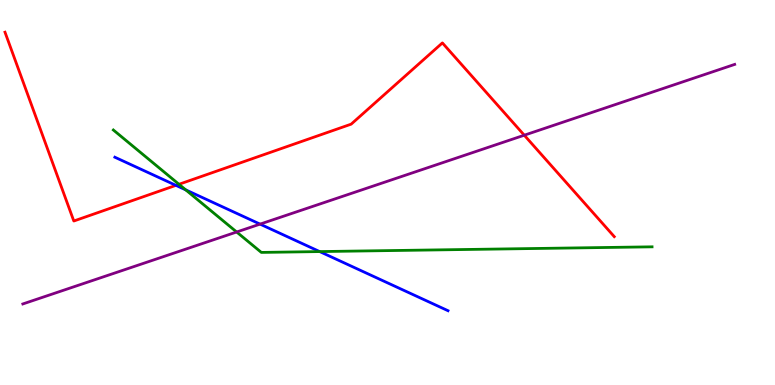[{'lines': ['blue', 'red'], 'intersections': [{'x': 2.27, 'y': 5.19}]}, {'lines': ['green', 'red'], 'intersections': [{'x': 2.31, 'y': 5.21}]}, {'lines': ['purple', 'red'], 'intersections': [{'x': 6.76, 'y': 6.49}]}, {'lines': ['blue', 'green'], 'intersections': [{'x': 2.4, 'y': 5.07}, {'x': 4.12, 'y': 3.47}]}, {'lines': ['blue', 'purple'], 'intersections': [{'x': 3.36, 'y': 4.18}]}, {'lines': ['green', 'purple'], 'intersections': [{'x': 3.05, 'y': 3.97}]}]